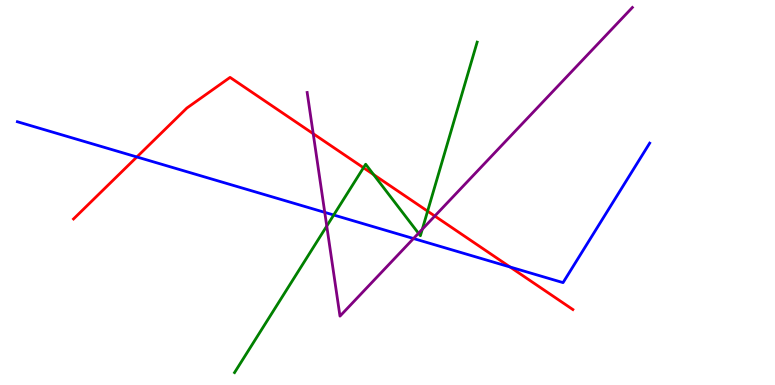[{'lines': ['blue', 'red'], 'intersections': [{'x': 1.77, 'y': 5.92}, {'x': 6.58, 'y': 3.07}]}, {'lines': ['green', 'red'], 'intersections': [{'x': 4.69, 'y': 5.64}, {'x': 4.82, 'y': 5.47}, {'x': 5.52, 'y': 4.52}]}, {'lines': ['purple', 'red'], 'intersections': [{'x': 4.04, 'y': 6.53}, {'x': 5.61, 'y': 4.39}]}, {'lines': ['blue', 'green'], 'intersections': [{'x': 4.31, 'y': 4.42}]}, {'lines': ['blue', 'purple'], 'intersections': [{'x': 4.19, 'y': 4.48}, {'x': 5.34, 'y': 3.8}]}, {'lines': ['green', 'purple'], 'intersections': [{'x': 4.22, 'y': 4.13}, {'x': 5.4, 'y': 3.94}, {'x': 5.45, 'y': 4.05}]}]